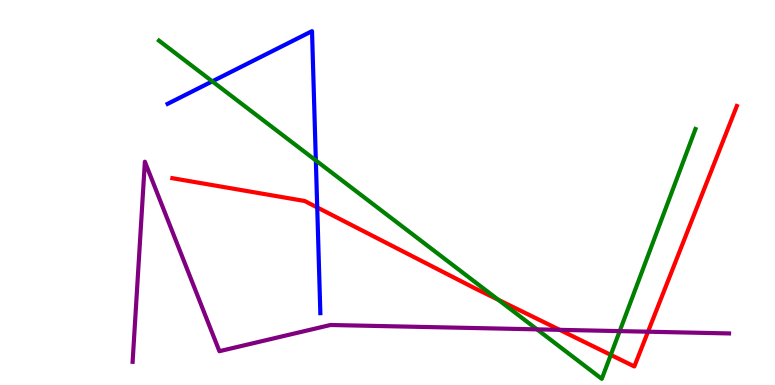[{'lines': ['blue', 'red'], 'intersections': [{'x': 4.09, 'y': 4.61}]}, {'lines': ['green', 'red'], 'intersections': [{'x': 6.43, 'y': 2.21}, {'x': 7.88, 'y': 0.782}]}, {'lines': ['purple', 'red'], 'intersections': [{'x': 7.22, 'y': 1.43}, {'x': 8.36, 'y': 1.38}]}, {'lines': ['blue', 'green'], 'intersections': [{'x': 2.74, 'y': 7.89}, {'x': 4.08, 'y': 5.83}]}, {'lines': ['blue', 'purple'], 'intersections': []}, {'lines': ['green', 'purple'], 'intersections': [{'x': 6.93, 'y': 1.45}, {'x': 8.0, 'y': 1.4}]}]